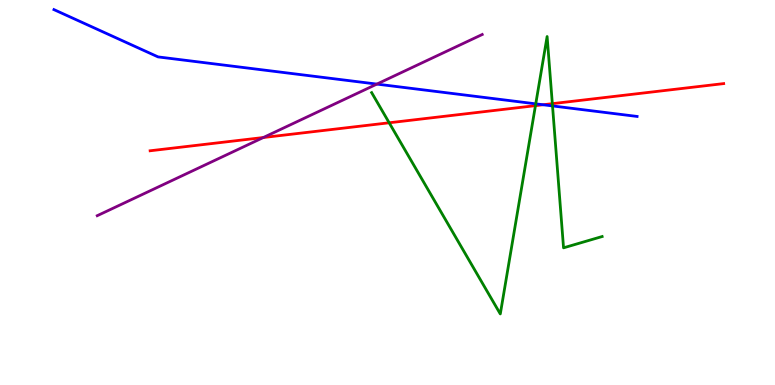[{'lines': ['blue', 'red'], 'intersections': [{'x': 7.01, 'y': 7.28}]}, {'lines': ['green', 'red'], 'intersections': [{'x': 5.02, 'y': 6.81}, {'x': 6.91, 'y': 7.26}, {'x': 7.13, 'y': 7.31}]}, {'lines': ['purple', 'red'], 'intersections': [{'x': 3.4, 'y': 6.43}]}, {'lines': ['blue', 'green'], 'intersections': [{'x': 6.91, 'y': 7.3}, {'x': 7.13, 'y': 7.25}]}, {'lines': ['blue', 'purple'], 'intersections': [{'x': 4.86, 'y': 7.82}]}, {'lines': ['green', 'purple'], 'intersections': []}]